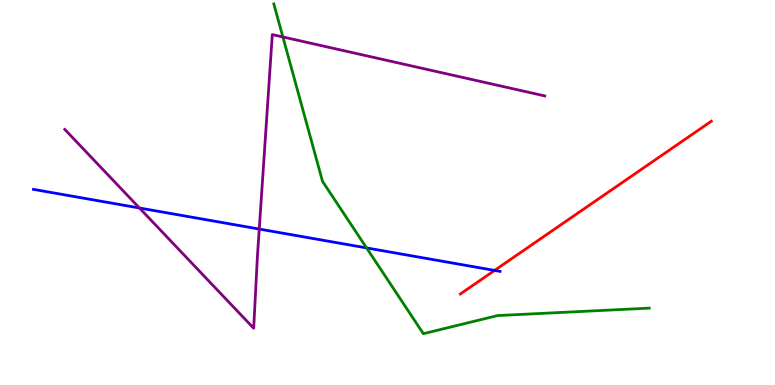[{'lines': ['blue', 'red'], 'intersections': [{'x': 6.38, 'y': 2.98}]}, {'lines': ['green', 'red'], 'intersections': []}, {'lines': ['purple', 'red'], 'intersections': []}, {'lines': ['blue', 'green'], 'intersections': [{'x': 4.73, 'y': 3.56}]}, {'lines': ['blue', 'purple'], 'intersections': [{'x': 1.8, 'y': 4.6}, {'x': 3.35, 'y': 4.05}]}, {'lines': ['green', 'purple'], 'intersections': [{'x': 3.65, 'y': 9.04}]}]